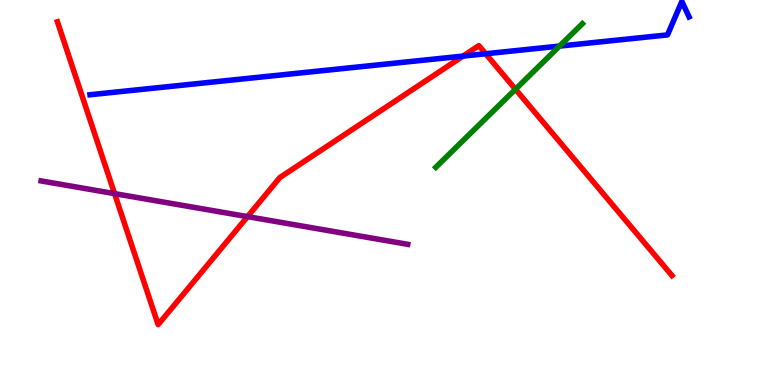[{'lines': ['blue', 'red'], 'intersections': [{'x': 5.97, 'y': 8.54}, {'x': 6.27, 'y': 8.6}]}, {'lines': ['green', 'red'], 'intersections': [{'x': 6.65, 'y': 7.68}]}, {'lines': ['purple', 'red'], 'intersections': [{'x': 1.48, 'y': 4.97}, {'x': 3.19, 'y': 4.37}]}, {'lines': ['blue', 'green'], 'intersections': [{'x': 7.22, 'y': 8.8}]}, {'lines': ['blue', 'purple'], 'intersections': []}, {'lines': ['green', 'purple'], 'intersections': []}]